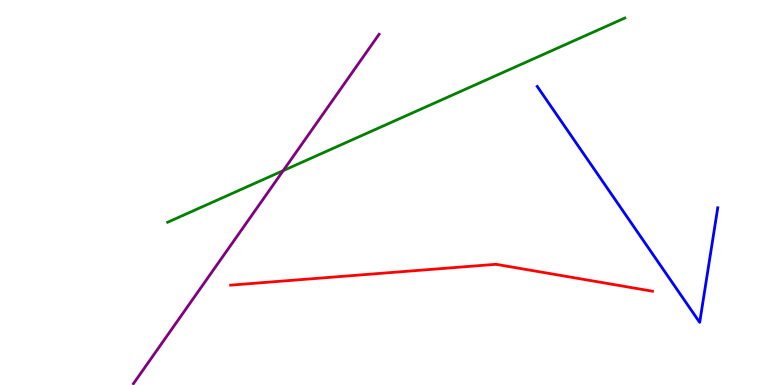[{'lines': ['blue', 'red'], 'intersections': []}, {'lines': ['green', 'red'], 'intersections': []}, {'lines': ['purple', 'red'], 'intersections': []}, {'lines': ['blue', 'green'], 'intersections': []}, {'lines': ['blue', 'purple'], 'intersections': []}, {'lines': ['green', 'purple'], 'intersections': [{'x': 3.65, 'y': 5.57}]}]